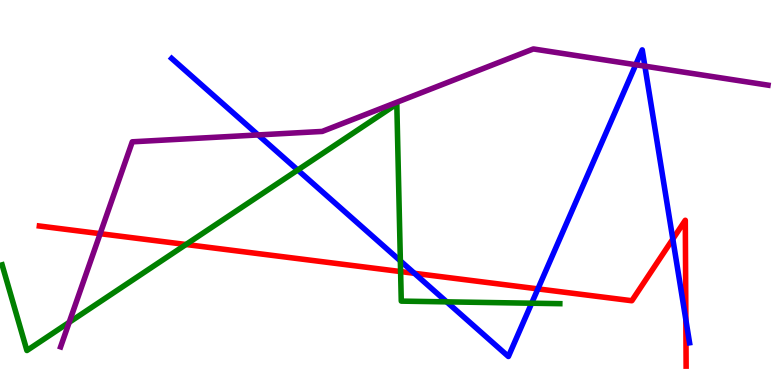[{'lines': ['blue', 'red'], 'intersections': [{'x': 5.35, 'y': 2.9}, {'x': 6.94, 'y': 2.5}, {'x': 8.68, 'y': 3.79}, {'x': 8.85, 'y': 1.69}]}, {'lines': ['green', 'red'], 'intersections': [{'x': 2.4, 'y': 3.65}, {'x': 5.17, 'y': 2.95}]}, {'lines': ['purple', 'red'], 'intersections': [{'x': 1.29, 'y': 3.93}]}, {'lines': ['blue', 'green'], 'intersections': [{'x': 3.84, 'y': 5.58}, {'x': 5.17, 'y': 3.22}, {'x': 5.76, 'y': 2.16}, {'x': 6.86, 'y': 2.12}]}, {'lines': ['blue', 'purple'], 'intersections': [{'x': 3.33, 'y': 6.5}, {'x': 8.2, 'y': 8.32}, {'x': 8.32, 'y': 8.28}]}, {'lines': ['green', 'purple'], 'intersections': [{'x': 0.893, 'y': 1.63}]}]